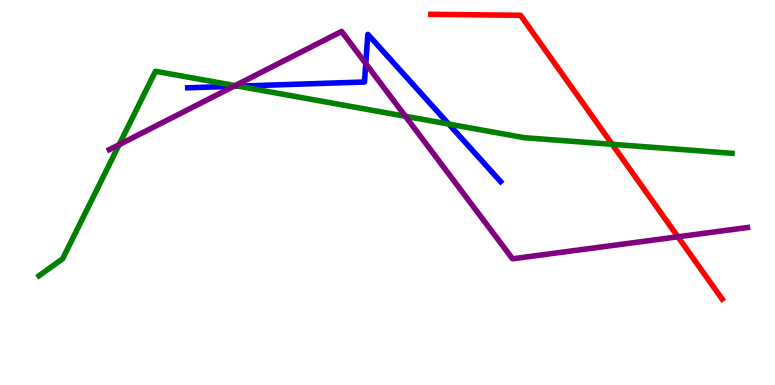[{'lines': ['blue', 'red'], 'intersections': []}, {'lines': ['green', 'red'], 'intersections': [{'x': 7.9, 'y': 6.25}]}, {'lines': ['purple', 'red'], 'intersections': [{'x': 8.75, 'y': 3.85}]}, {'lines': ['blue', 'green'], 'intersections': [{'x': 3.07, 'y': 7.76}, {'x': 5.79, 'y': 6.78}]}, {'lines': ['blue', 'purple'], 'intersections': [{'x': 3.02, 'y': 7.76}, {'x': 4.72, 'y': 8.35}]}, {'lines': ['green', 'purple'], 'intersections': [{'x': 1.54, 'y': 6.24}, {'x': 3.03, 'y': 7.78}, {'x': 5.23, 'y': 6.98}]}]